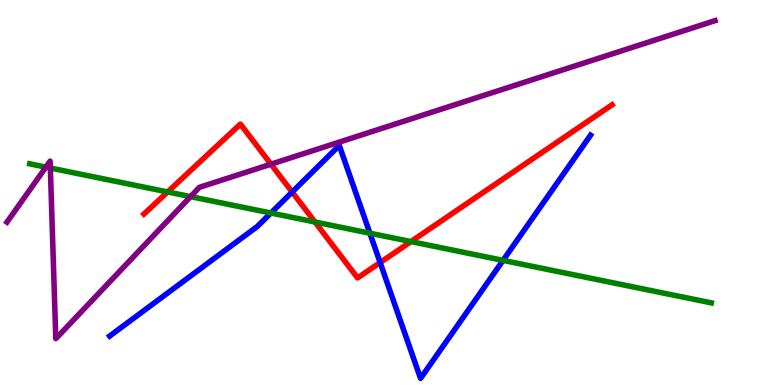[{'lines': ['blue', 'red'], 'intersections': [{'x': 3.77, 'y': 5.01}, {'x': 4.9, 'y': 3.18}]}, {'lines': ['green', 'red'], 'intersections': [{'x': 2.16, 'y': 5.01}, {'x': 4.06, 'y': 4.23}, {'x': 5.3, 'y': 3.73}]}, {'lines': ['purple', 'red'], 'intersections': [{'x': 3.5, 'y': 5.73}]}, {'lines': ['blue', 'green'], 'intersections': [{'x': 3.5, 'y': 4.47}, {'x': 4.77, 'y': 3.94}, {'x': 6.49, 'y': 3.24}]}, {'lines': ['blue', 'purple'], 'intersections': []}, {'lines': ['green', 'purple'], 'intersections': [{'x': 0.592, 'y': 5.66}, {'x': 0.65, 'y': 5.64}, {'x': 2.46, 'y': 4.89}]}]